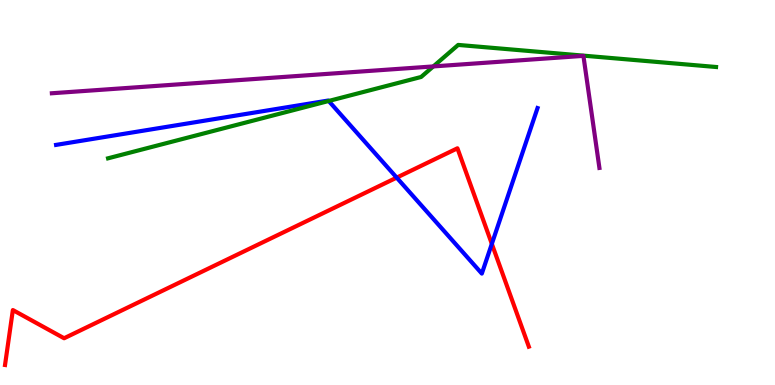[{'lines': ['blue', 'red'], 'intersections': [{'x': 5.12, 'y': 5.39}, {'x': 6.35, 'y': 3.67}]}, {'lines': ['green', 'red'], 'intersections': []}, {'lines': ['purple', 'red'], 'intersections': []}, {'lines': ['blue', 'green'], 'intersections': [{'x': 4.24, 'y': 7.38}]}, {'lines': ['blue', 'purple'], 'intersections': []}, {'lines': ['green', 'purple'], 'intersections': [{'x': 5.59, 'y': 8.27}]}]